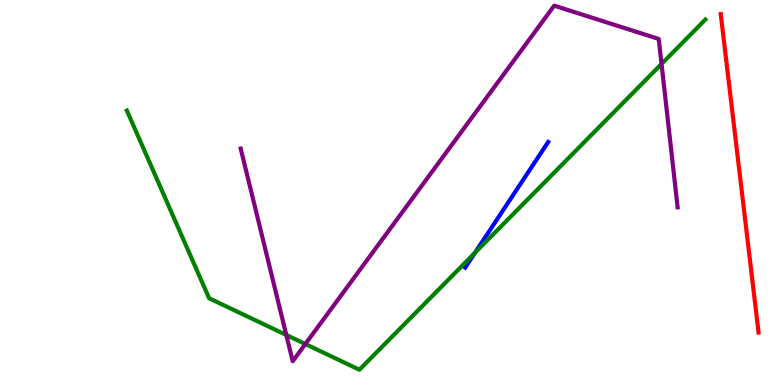[{'lines': ['blue', 'red'], 'intersections': []}, {'lines': ['green', 'red'], 'intersections': []}, {'lines': ['purple', 'red'], 'intersections': []}, {'lines': ['blue', 'green'], 'intersections': [{'x': 6.13, 'y': 3.43}]}, {'lines': ['blue', 'purple'], 'intersections': []}, {'lines': ['green', 'purple'], 'intersections': [{'x': 3.69, 'y': 1.3}, {'x': 3.94, 'y': 1.06}, {'x': 8.54, 'y': 8.34}]}]